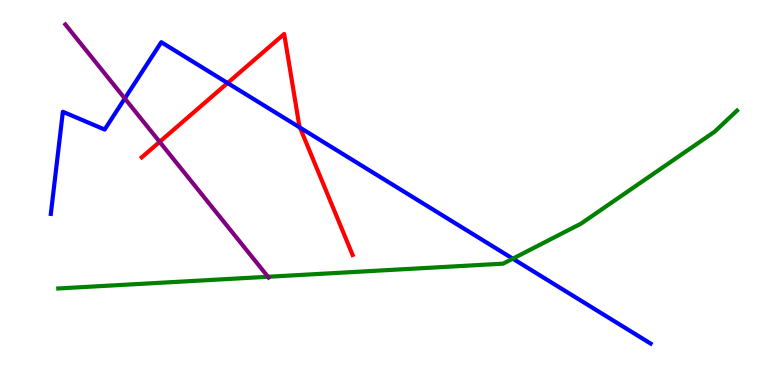[{'lines': ['blue', 'red'], 'intersections': [{'x': 2.94, 'y': 7.84}, {'x': 3.87, 'y': 6.69}]}, {'lines': ['green', 'red'], 'intersections': []}, {'lines': ['purple', 'red'], 'intersections': [{'x': 2.06, 'y': 6.32}]}, {'lines': ['blue', 'green'], 'intersections': [{'x': 6.62, 'y': 3.28}]}, {'lines': ['blue', 'purple'], 'intersections': [{'x': 1.61, 'y': 7.44}]}, {'lines': ['green', 'purple'], 'intersections': [{'x': 3.46, 'y': 2.81}]}]